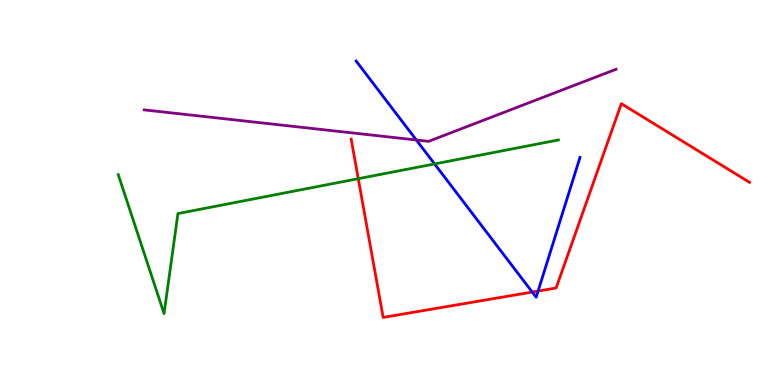[{'lines': ['blue', 'red'], 'intersections': [{'x': 6.87, 'y': 2.41}, {'x': 6.94, 'y': 2.44}]}, {'lines': ['green', 'red'], 'intersections': [{'x': 4.62, 'y': 5.36}]}, {'lines': ['purple', 'red'], 'intersections': []}, {'lines': ['blue', 'green'], 'intersections': [{'x': 5.61, 'y': 5.74}]}, {'lines': ['blue', 'purple'], 'intersections': [{'x': 5.37, 'y': 6.36}]}, {'lines': ['green', 'purple'], 'intersections': []}]